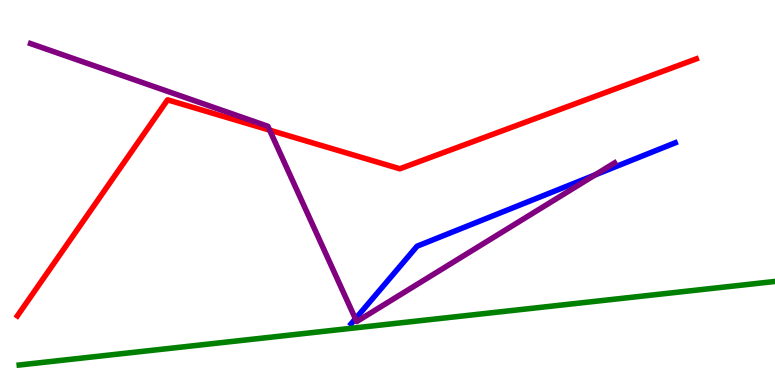[{'lines': ['blue', 'red'], 'intersections': []}, {'lines': ['green', 'red'], 'intersections': []}, {'lines': ['purple', 'red'], 'intersections': [{'x': 3.48, 'y': 6.62}]}, {'lines': ['blue', 'green'], 'intersections': []}, {'lines': ['blue', 'purple'], 'intersections': [{'x': 4.59, 'y': 1.72}, {'x': 7.68, 'y': 5.46}]}, {'lines': ['green', 'purple'], 'intersections': []}]